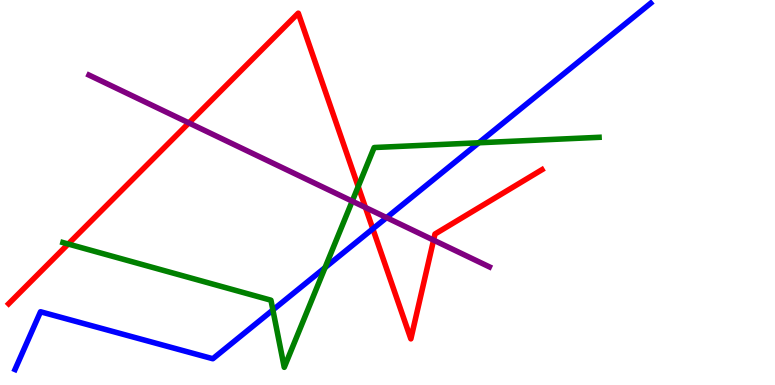[{'lines': ['blue', 'red'], 'intersections': [{'x': 4.81, 'y': 4.06}]}, {'lines': ['green', 'red'], 'intersections': [{'x': 0.88, 'y': 3.66}, {'x': 4.62, 'y': 5.15}]}, {'lines': ['purple', 'red'], 'intersections': [{'x': 2.44, 'y': 6.81}, {'x': 4.72, 'y': 4.61}, {'x': 5.59, 'y': 3.76}]}, {'lines': ['blue', 'green'], 'intersections': [{'x': 3.52, 'y': 1.95}, {'x': 4.19, 'y': 3.05}, {'x': 6.18, 'y': 6.29}]}, {'lines': ['blue', 'purple'], 'intersections': [{'x': 4.99, 'y': 4.35}]}, {'lines': ['green', 'purple'], 'intersections': [{'x': 4.54, 'y': 4.78}]}]